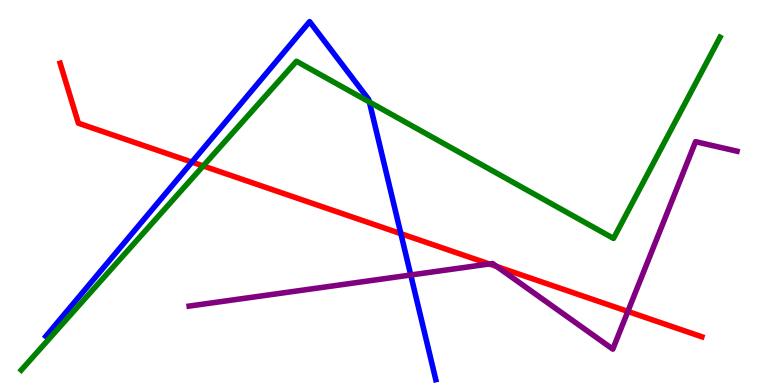[{'lines': ['blue', 'red'], 'intersections': [{'x': 2.48, 'y': 5.79}, {'x': 5.17, 'y': 3.93}]}, {'lines': ['green', 'red'], 'intersections': [{'x': 2.62, 'y': 5.69}]}, {'lines': ['purple', 'red'], 'intersections': [{'x': 6.31, 'y': 3.14}, {'x': 6.41, 'y': 3.08}, {'x': 8.1, 'y': 1.91}]}, {'lines': ['blue', 'green'], 'intersections': [{'x': 4.77, 'y': 7.35}]}, {'lines': ['blue', 'purple'], 'intersections': [{'x': 5.3, 'y': 2.86}]}, {'lines': ['green', 'purple'], 'intersections': []}]